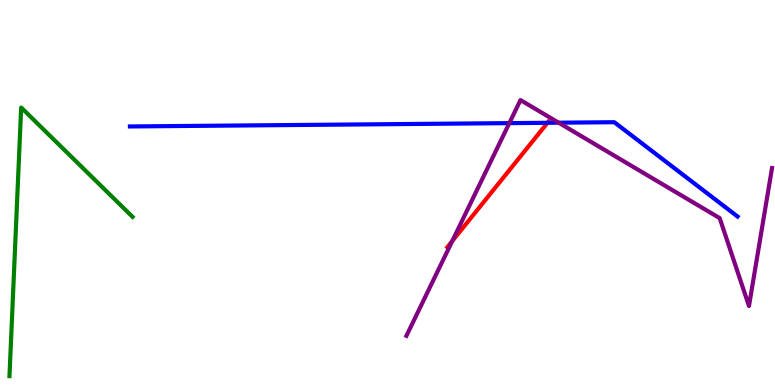[{'lines': ['blue', 'red'], 'intersections': [{'x': 7.06, 'y': 6.81}]}, {'lines': ['green', 'red'], 'intersections': []}, {'lines': ['purple', 'red'], 'intersections': [{'x': 5.84, 'y': 3.74}]}, {'lines': ['blue', 'green'], 'intersections': []}, {'lines': ['blue', 'purple'], 'intersections': [{'x': 6.57, 'y': 6.8}, {'x': 7.21, 'y': 6.81}]}, {'lines': ['green', 'purple'], 'intersections': []}]